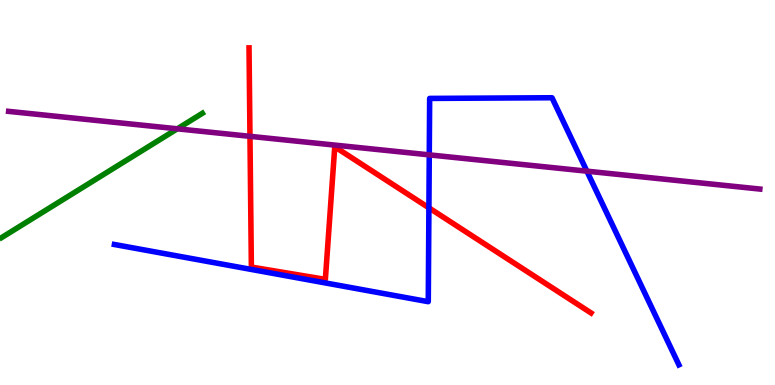[{'lines': ['blue', 'red'], 'intersections': [{'x': 5.53, 'y': 4.6}]}, {'lines': ['green', 'red'], 'intersections': []}, {'lines': ['purple', 'red'], 'intersections': [{'x': 3.23, 'y': 6.46}]}, {'lines': ['blue', 'green'], 'intersections': []}, {'lines': ['blue', 'purple'], 'intersections': [{'x': 5.54, 'y': 5.98}, {'x': 7.57, 'y': 5.55}]}, {'lines': ['green', 'purple'], 'intersections': [{'x': 2.29, 'y': 6.65}]}]